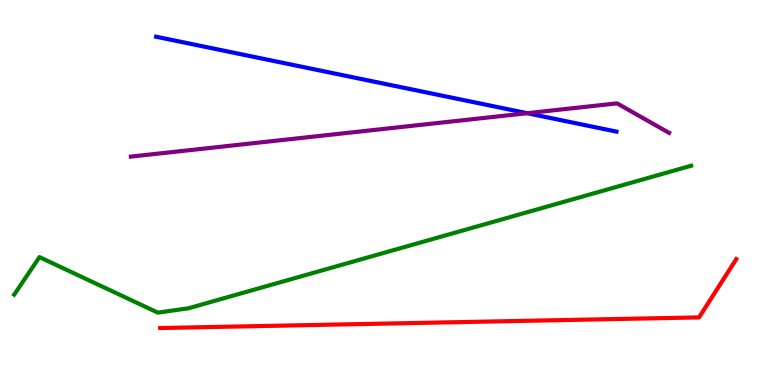[{'lines': ['blue', 'red'], 'intersections': []}, {'lines': ['green', 'red'], 'intersections': []}, {'lines': ['purple', 'red'], 'intersections': []}, {'lines': ['blue', 'green'], 'intersections': []}, {'lines': ['blue', 'purple'], 'intersections': [{'x': 6.8, 'y': 7.06}]}, {'lines': ['green', 'purple'], 'intersections': []}]